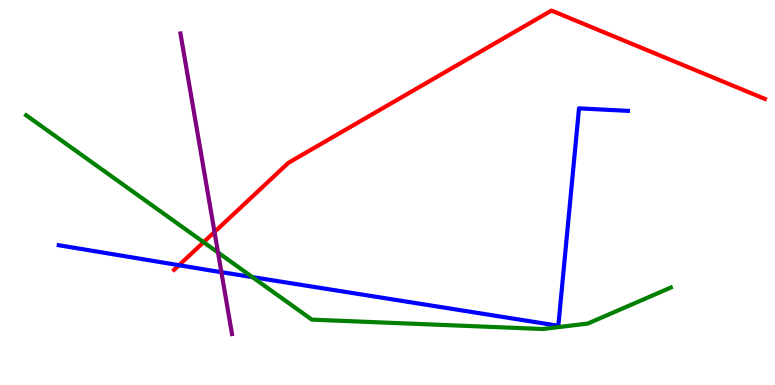[{'lines': ['blue', 'red'], 'intersections': [{'x': 2.31, 'y': 3.11}]}, {'lines': ['green', 'red'], 'intersections': [{'x': 2.63, 'y': 3.71}]}, {'lines': ['purple', 'red'], 'intersections': [{'x': 2.77, 'y': 3.97}]}, {'lines': ['blue', 'green'], 'intersections': [{'x': 3.26, 'y': 2.8}]}, {'lines': ['blue', 'purple'], 'intersections': [{'x': 2.86, 'y': 2.93}]}, {'lines': ['green', 'purple'], 'intersections': [{'x': 2.81, 'y': 3.44}]}]